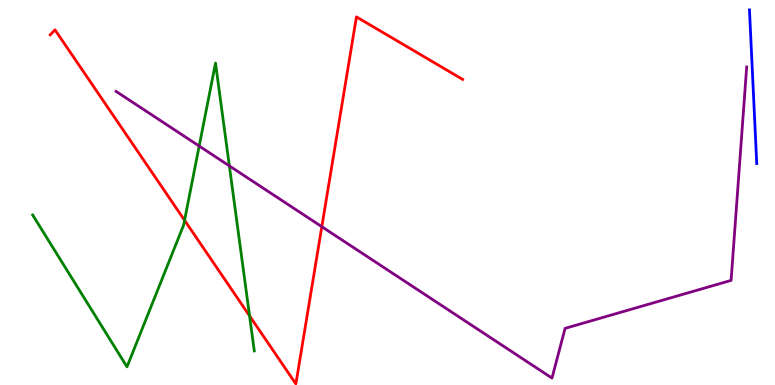[{'lines': ['blue', 'red'], 'intersections': []}, {'lines': ['green', 'red'], 'intersections': [{'x': 2.38, 'y': 4.28}, {'x': 3.22, 'y': 1.8}]}, {'lines': ['purple', 'red'], 'intersections': [{'x': 4.15, 'y': 4.11}]}, {'lines': ['blue', 'green'], 'intersections': []}, {'lines': ['blue', 'purple'], 'intersections': []}, {'lines': ['green', 'purple'], 'intersections': [{'x': 2.57, 'y': 6.21}, {'x': 2.96, 'y': 5.69}]}]